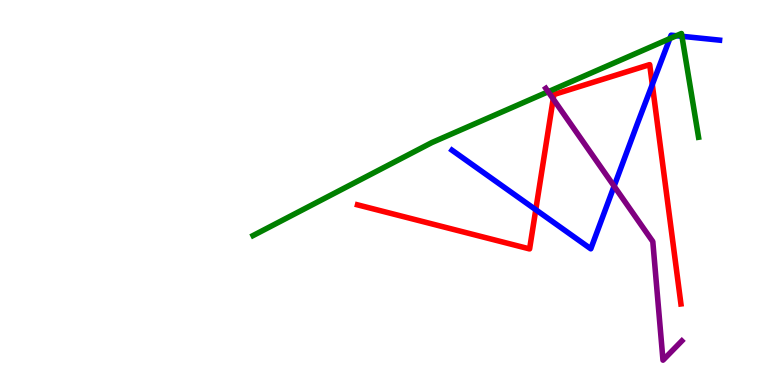[{'lines': ['blue', 'red'], 'intersections': [{'x': 6.91, 'y': 4.55}, {'x': 8.42, 'y': 7.8}]}, {'lines': ['green', 'red'], 'intersections': []}, {'lines': ['purple', 'red'], 'intersections': [{'x': 7.14, 'y': 7.43}]}, {'lines': ['blue', 'green'], 'intersections': [{'x': 8.64, 'y': 9.0}, {'x': 8.73, 'y': 9.07}, {'x': 8.8, 'y': 9.06}]}, {'lines': ['blue', 'purple'], 'intersections': [{'x': 7.92, 'y': 5.16}]}, {'lines': ['green', 'purple'], 'intersections': [{'x': 7.07, 'y': 7.62}]}]